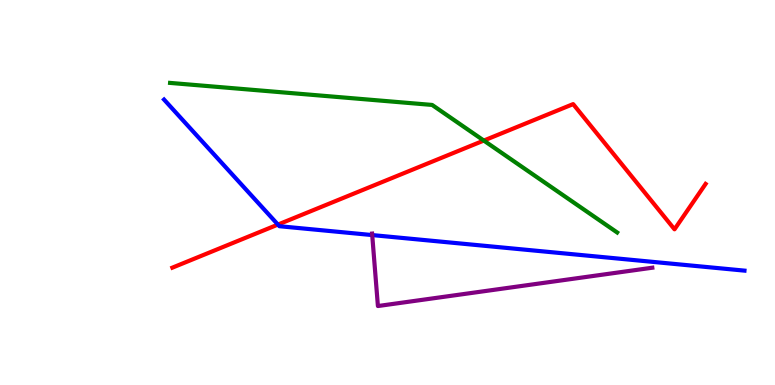[{'lines': ['blue', 'red'], 'intersections': [{'x': 3.59, 'y': 4.17}]}, {'lines': ['green', 'red'], 'intersections': [{'x': 6.24, 'y': 6.35}]}, {'lines': ['purple', 'red'], 'intersections': []}, {'lines': ['blue', 'green'], 'intersections': []}, {'lines': ['blue', 'purple'], 'intersections': [{'x': 4.8, 'y': 3.89}]}, {'lines': ['green', 'purple'], 'intersections': []}]